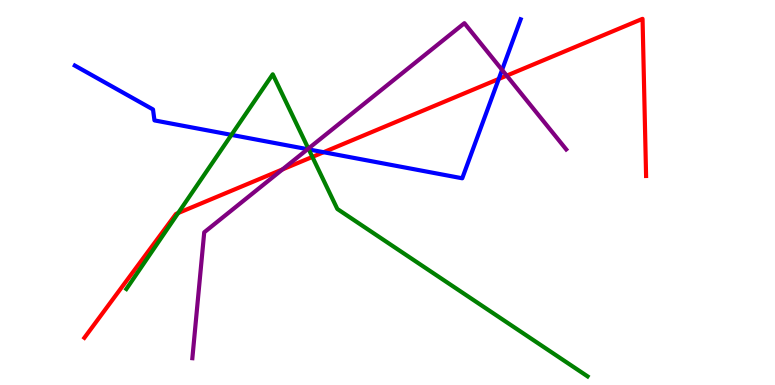[{'lines': ['blue', 'red'], 'intersections': [{'x': 4.18, 'y': 6.05}, {'x': 6.44, 'y': 7.95}]}, {'lines': ['green', 'red'], 'intersections': [{'x': 2.3, 'y': 4.47}, {'x': 4.03, 'y': 5.92}]}, {'lines': ['purple', 'red'], 'intersections': [{'x': 3.64, 'y': 5.6}, {'x': 6.54, 'y': 8.04}]}, {'lines': ['blue', 'green'], 'intersections': [{'x': 2.99, 'y': 6.5}, {'x': 3.98, 'y': 6.12}]}, {'lines': ['blue', 'purple'], 'intersections': [{'x': 3.97, 'y': 6.12}, {'x': 6.48, 'y': 8.18}]}, {'lines': ['green', 'purple'], 'intersections': [{'x': 3.98, 'y': 6.14}]}]